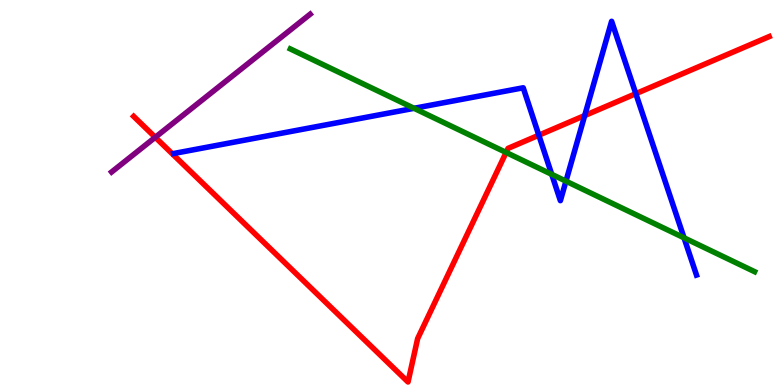[{'lines': ['blue', 'red'], 'intersections': [{'x': 6.95, 'y': 6.49}, {'x': 7.54, 'y': 7.0}, {'x': 8.2, 'y': 7.57}]}, {'lines': ['green', 'red'], 'intersections': [{'x': 6.53, 'y': 6.04}]}, {'lines': ['purple', 'red'], 'intersections': [{'x': 2.0, 'y': 6.43}]}, {'lines': ['blue', 'green'], 'intersections': [{'x': 5.34, 'y': 7.19}, {'x': 7.12, 'y': 5.47}, {'x': 7.3, 'y': 5.29}, {'x': 8.83, 'y': 3.82}]}, {'lines': ['blue', 'purple'], 'intersections': []}, {'lines': ['green', 'purple'], 'intersections': []}]